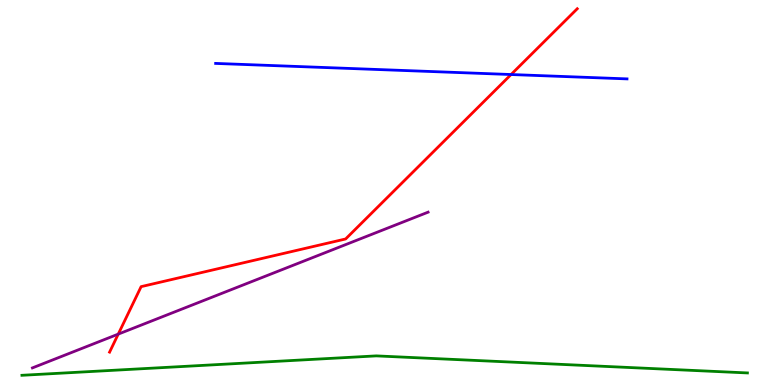[{'lines': ['blue', 'red'], 'intersections': [{'x': 6.59, 'y': 8.06}]}, {'lines': ['green', 'red'], 'intersections': []}, {'lines': ['purple', 'red'], 'intersections': [{'x': 1.53, 'y': 1.32}]}, {'lines': ['blue', 'green'], 'intersections': []}, {'lines': ['blue', 'purple'], 'intersections': []}, {'lines': ['green', 'purple'], 'intersections': []}]